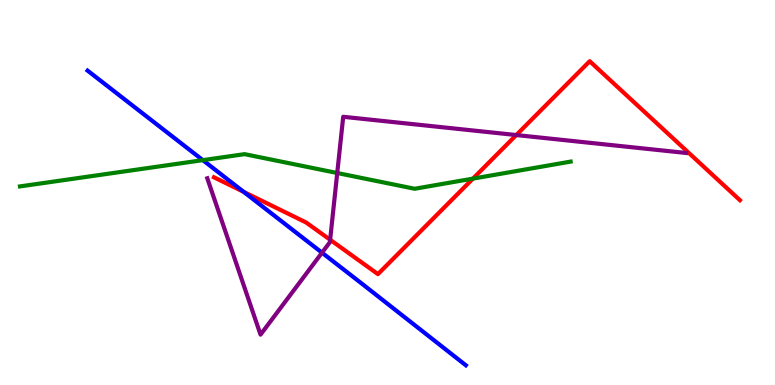[{'lines': ['blue', 'red'], 'intersections': [{'x': 3.14, 'y': 5.02}]}, {'lines': ['green', 'red'], 'intersections': [{'x': 6.1, 'y': 5.36}]}, {'lines': ['purple', 'red'], 'intersections': [{'x': 4.26, 'y': 3.77}, {'x': 6.66, 'y': 6.49}]}, {'lines': ['blue', 'green'], 'intersections': [{'x': 2.62, 'y': 5.84}]}, {'lines': ['blue', 'purple'], 'intersections': [{'x': 4.15, 'y': 3.44}]}, {'lines': ['green', 'purple'], 'intersections': [{'x': 4.35, 'y': 5.51}]}]